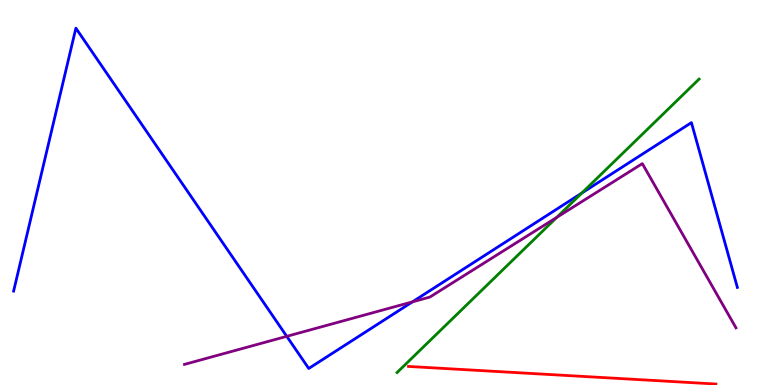[{'lines': ['blue', 'red'], 'intersections': []}, {'lines': ['green', 'red'], 'intersections': []}, {'lines': ['purple', 'red'], 'intersections': []}, {'lines': ['blue', 'green'], 'intersections': [{'x': 7.51, 'y': 4.99}]}, {'lines': ['blue', 'purple'], 'intersections': [{'x': 3.7, 'y': 1.26}, {'x': 5.32, 'y': 2.16}]}, {'lines': ['green', 'purple'], 'intersections': [{'x': 7.18, 'y': 4.35}]}]